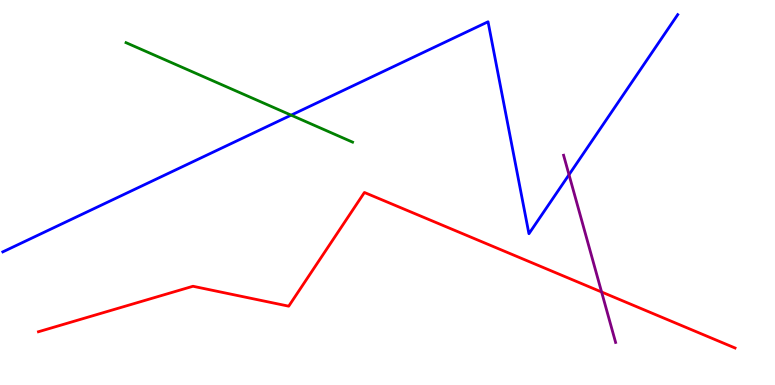[{'lines': ['blue', 'red'], 'intersections': []}, {'lines': ['green', 'red'], 'intersections': []}, {'lines': ['purple', 'red'], 'intersections': [{'x': 7.76, 'y': 2.42}]}, {'lines': ['blue', 'green'], 'intersections': [{'x': 3.76, 'y': 7.01}]}, {'lines': ['blue', 'purple'], 'intersections': [{'x': 7.34, 'y': 5.46}]}, {'lines': ['green', 'purple'], 'intersections': []}]